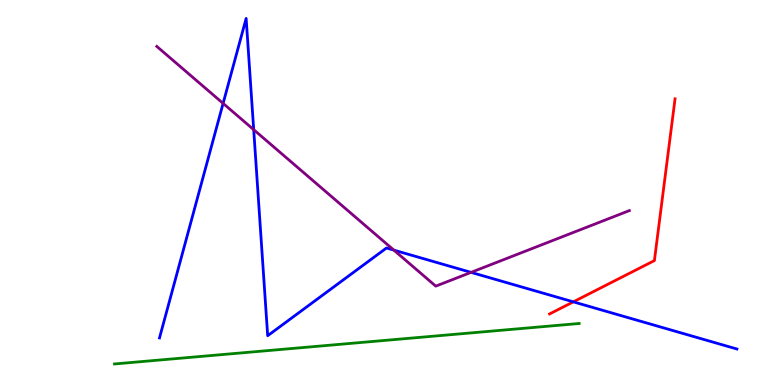[{'lines': ['blue', 'red'], 'intersections': [{'x': 7.4, 'y': 2.16}]}, {'lines': ['green', 'red'], 'intersections': []}, {'lines': ['purple', 'red'], 'intersections': []}, {'lines': ['blue', 'green'], 'intersections': []}, {'lines': ['blue', 'purple'], 'intersections': [{'x': 2.88, 'y': 7.31}, {'x': 3.27, 'y': 6.63}, {'x': 5.08, 'y': 3.5}, {'x': 6.08, 'y': 2.93}]}, {'lines': ['green', 'purple'], 'intersections': []}]